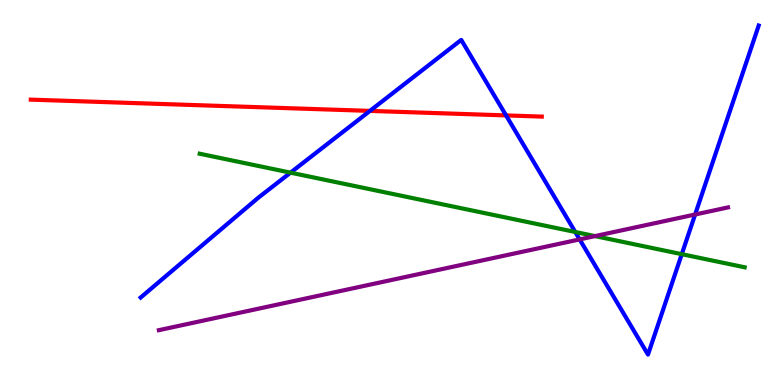[{'lines': ['blue', 'red'], 'intersections': [{'x': 4.77, 'y': 7.12}, {'x': 6.53, 'y': 7.0}]}, {'lines': ['green', 'red'], 'intersections': []}, {'lines': ['purple', 'red'], 'intersections': []}, {'lines': ['blue', 'green'], 'intersections': [{'x': 3.75, 'y': 5.52}, {'x': 7.42, 'y': 3.97}, {'x': 8.8, 'y': 3.4}]}, {'lines': ['blue', 'purple'], 'intersections': [{'x': 7.48, 'y': 3.78}, {'x': 8.97, 'y': 4.43}]}, {'lines': ['green', 'purple'], 'intersections': [{'x': 7.68, 'y': 3.87}]}]